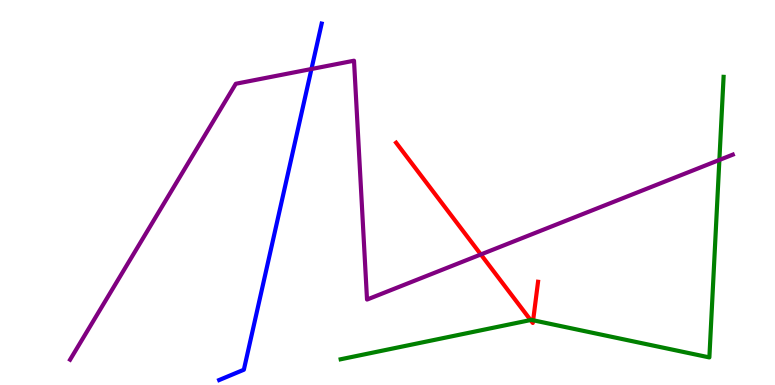[{'lines': ['blue', 'red'], 'intersections': []}, {'lines': ['green', 'red'], 'intersections': [{'x': 6.85, 'y': 1.69}, {'x': 6.88, 'y': 1.68}]}, {'lines': ['purple', 'red'], 'intersections': [{'x': 6.2, 'y': 3.39}]}, {'lines': ['blue', 'green'], 'intersections': []}, {'lines': ['blue', 'purple'], 'intersections': [{'x': 4.02, 'y': 8.21}]}, {'lines': ['green', 'purple'], 'intersections': [{'x': 9.28, 'y': 5.85}]}]